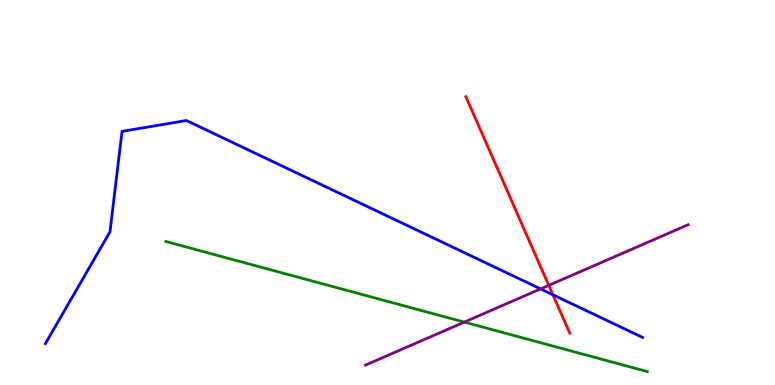[{'lines': ['blue', 'red'], 'intersections': [{'x': 7.13, 'y': 2.34}]}, {'lines': ['green', 'red'], 'intersections': []}, {'lines': ['purple', 'red'], 'intersections': [{'x': 7.08, 'y': 2.59}]}, {'lines': ['blue', 'green'], 'intersections': []}, {'lines': ['blue', 'purple'], 'intersections': [{'x': 6.98, 'y': 2.5}]}, {'lines': ['green', 'purple'], 'intersections': [{'x': 5.99, 'y': 1.63}]}]